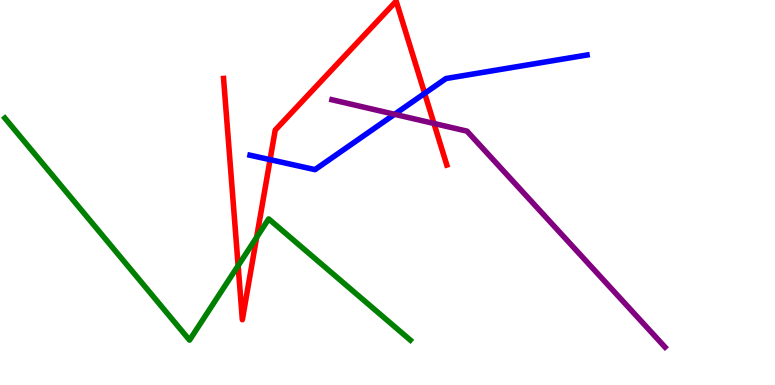[{'lines': ['blue', 'red'], 'intersections': [{'x': 3.49, 'y': 5.85}, {'x': 5.48, 'y': 7.57}]}, {'lines': ['green', 'red'], 'intersections': [{'x': 3.07, 'y': 3.1}, {'x': 3.31, 'y': 3.83}]}, {'lines': ['purple', 'red'], 'intersections': [{'x': 5.6, 'y': 6.79}]}, {'lines': ['blue', 'green'], 'intersections': []}, {'lines': ['blue', 'purple'], 'intersections': [{'x': 5.09, 'y': 7.03}]}, {'lines': ['green', 'purple'], 'intersections': []}]